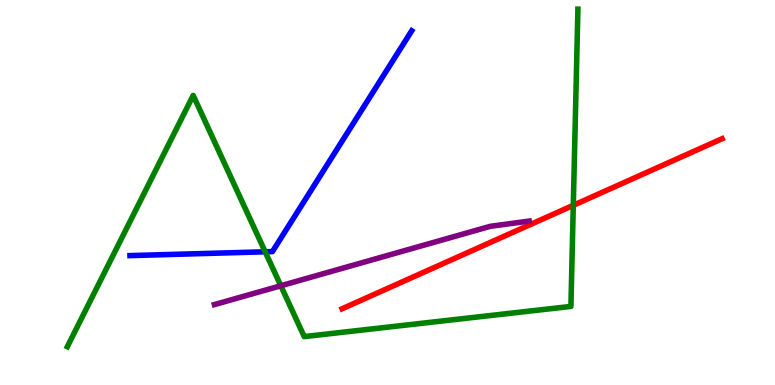[{'lines': ['blue', 'red'], 'intersections': []}, {'lines': ['green', 'red'], 'intersections': [{'x': 7.4, 'y': 4.67}]}, {'lines': ['purple', 'red'], 'intersections': []}, {'lines': ['blue', 'green'], 'intersections': [{'x': 3.42, 'y': 3.46}]}, {'lines': ['blue', 'purple'], 'intersections': []}, {'lines': ['green', 'purple'], 'intersections': [{'x': 3.62, 'y': 2.58}]}]